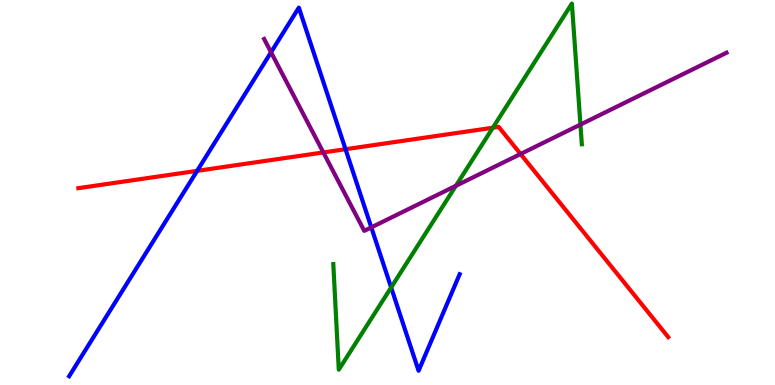[{'lines': ['blue', 'red'], 'intersections': [{'x': 2.54, 'y': 5.56}, {'x': 4.46, 'y': 6.12}]}, {'lines': ['green', 'red'], 'intersections': [{'x': 6.36, 'y': 6.68}]}, {'lines': ['purple', 'red'], 'intersections': [{'x': 4.17, 'y': 6.04}, {'x': 6.72, 'y': 6.0}]}, {'lines': ['blue', 'green'], 'intersections': [{'x': 5.05, 'y': 2.53}]}, {'lines': ['blue', 'purple'], 'intersections': [{'x': 3.5, 'y': 8.64}, {'x': 4.79, 'y': 4.09}]}, {'lines': ['green', 'purple'], 'intersections': [{'x': 5.88, 'y': 5.17}, {'x': 7.49, 'y': 6.76}]}]